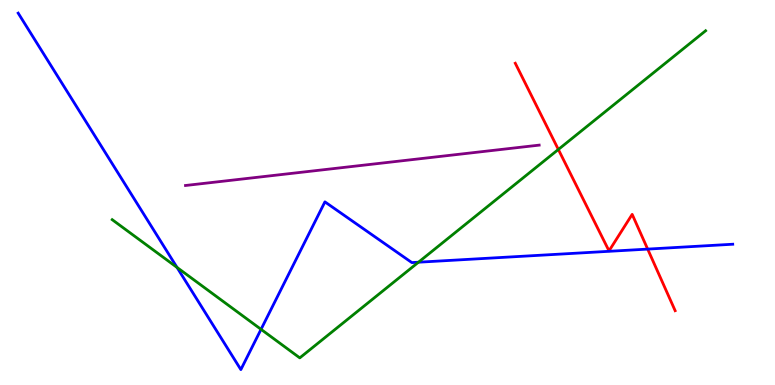[{'lines': ['blue', 'red'], 'intersections': [{'x': 8.36, 'y': 3.53}]}, {'lines': ['green', 'red'], 'intersections': [{'x': 7.2, 'y': 6.12}]}, {'lines': ['purple', 'red'], 'intersections': []}, {'lines': ['blue', 'green'], 'intersections': [{'x': 2.28, 'y': 3.05}, {'x': 3.37, 'y': 1.45}, {'x': 5.4, 'y': 3.19}]}, {'lines': ['blue', 'purple'], 'intersections': []}, {'lines': ['green', 'purple'], 'intersections': []}]